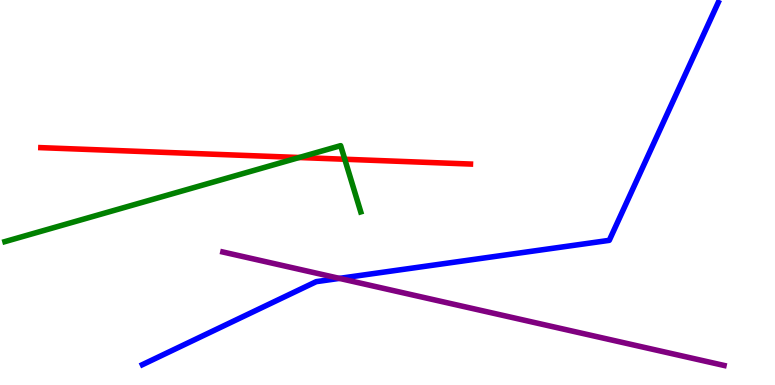[{'lines': ['blue', 'red'], 'intersections': []}, {'lines': ['green', 'red'], 'intersections': [{'x': 3.86, 'y': 5.91}, {'x': 4.45, 'y': 5.86}]}, {'lines': ['purple', 'red'], 'intersections': []}, {'lines': ['blue', 'green'], 'intersections': []}, {'lines': ['blue', 'purple'], 'intersections': [{'x': 4.38, 'y': 2.77}]}, {'lines': ['green', 'purple'], 'intersections': []}]